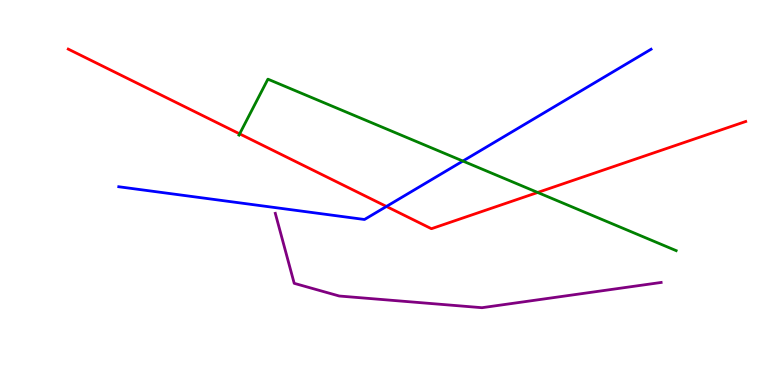[{'lines': ['blue', 'red'], 'intersections': [{'x': 4.99, 'y': 4.64}]}, {'lines': ['green', 'red'], 'intersections': [{'x': 3.09, 'y': 6.52}, {'x': 6.94, 'y': 5.0}]}, {'lines': ['purple', 'red'], 'intersections': []}, {'lines': ['blue', 'green'], 'intersections': [{'x': 5.97, 'y': 5.82}]}, {'lines': ['blue', 'purple'], 'intersections': []}, {'lines': ['green', 'purple'], 'intersections': []}]